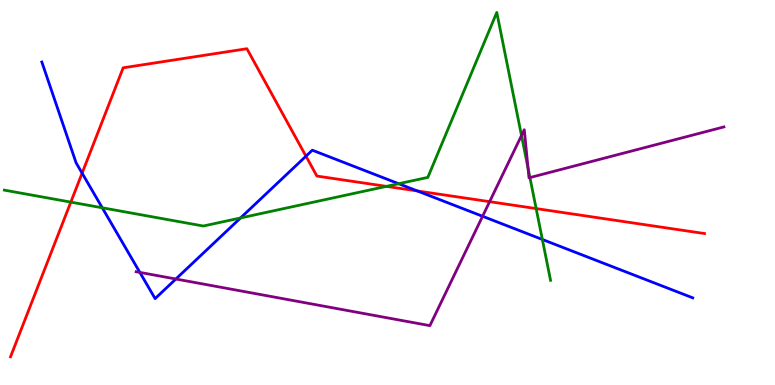[{'lines': ['blue', 'red'], 'intersections': [{'x': 1.06, 'y': 5.5}, {'x': 3.95, 'y': 5.94}, {'x': 5.38, 'y': 5.04}]}, {'lines': ['green', 'red'], 'intersections': [{'x': 0.914, 'y': 4.75}, {'x': 4.99, 'y': 5.16}, {'x': 6.92, 'y': 4.58}]}, {'lines': ['purple', 'red'], 'intersections': [{'x': 6.32, 'y': 4.76}]}, {'lines': ['blue', 'green'], 'intersections': [{'x': 1.32, 'y': 4.6}, {'x': 3.1, 'y': 4.34}, {'x': 5.14, 'y': 5.23}, {'x': 7.0, 'y': 3.78}]}, {'lines': ['blue', 'purple'], 'intersections': [{'x': 1.8, 'y': 2.92}, {'x': 2.27, 'y': 2.75}, {'x': 6.23, 'y': 4.38}]}, {'lines': ['green', 'purple'], 'intersections': [{'x': 6.73, 'y': 6.48}, {'x': 6.81, 'y': 5.63}, {'x': 6.84, 'y': 5.39}]}]